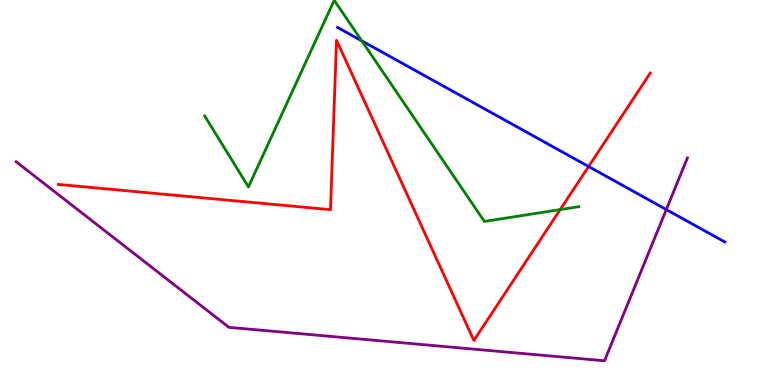[{'lines': ['blue', 'red'], 'intersections': [{'x': 7.59, 'y': 5.67}]}, {'lines': ['green', 'red'], 'intersections': [{'x': 7.23, 'y': 4.56}]}, {'lines': ['purple', 'red'], 'intersections': []}, {'lines': ['blue', 'green'], 'intersections': [{'x': 4.67, 'y': 8.94}]}, {'lines': ['blue', 'purple'], 'intersections': [{'x': 8.6, 'y': 4.56}]}, {'lines': ['green', 'purple'], 'intersections': []}]